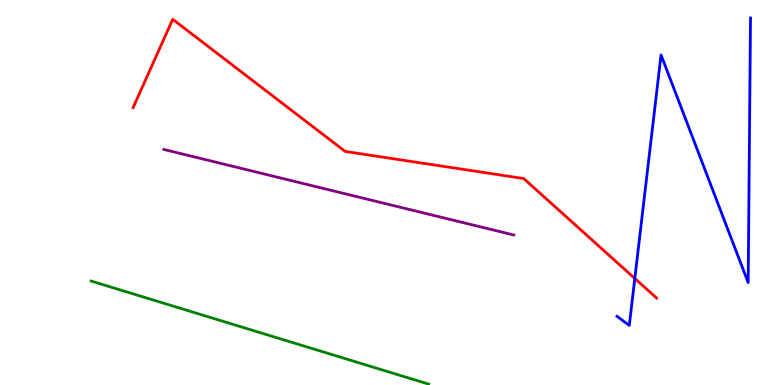[{'lines': ['blue', 'red'], 'intersections': [{'x': 8.19, 'y': 2.77}]}, {'lines': ['green', 'red'], 'intersections': []}, {'lines': ['purple', 'red'], 'intersections': []}, {'lines': ['blue', 'green'], 'intersections': []}, {'lines': ['blue', 'purple'], 'intersections': []}, {'lines': ['green', 'purple'], 'intersections': []}]